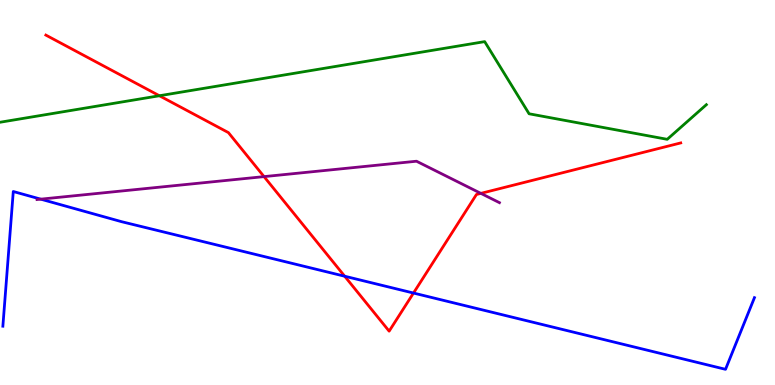[{'lines': ['blue', 'red'], 'intersections': [{'x': 4.45, 'y': 2.83}, {'x': 5.34, 'y': 2.39}]}, {'lines': ['green', 'red'], 'intersections': [{'x': 2.06, 'y': 7.51}]}, {'lines': ['purple', 'red'], 'intersections': [{'x': 3.41, 'y': 5.41}, {'x': 6.2, 'y': 4.98}]}, {'lines': ['blue', 'green'], 'intersections': []}, {'lines': ['blue', 'purple'], 'intersections': [{'x': 0.526, 'y': 4.83}]}, {'lines': ['green', 'purple'], 'intersections': []}]